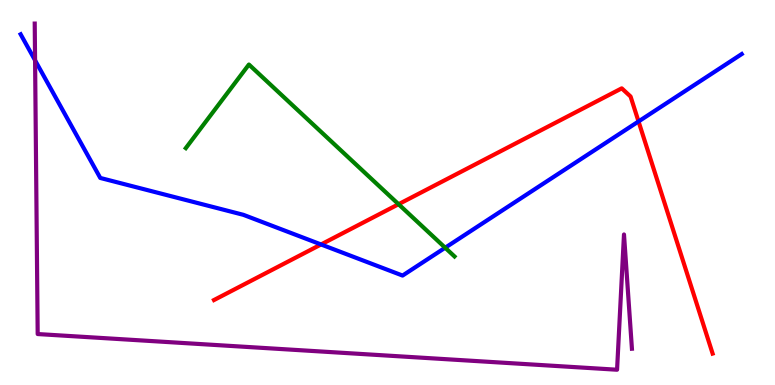[{'lines': ['blue', 'red'], 'intersections': [{'x': 4.14, 'y': 3.65}, {'x': 8.24, 'y': 6.85}]}, {'lines': ['green', 'red'], 'intersections': [{'x': 5.14, 'y': 4.7}]}, {'lines': ['purple', 'red'], 'intersections': []}, {'lines': ['blue', 'green'], 'intersections': [{'x': 5.74, 'y': 3.57}]}, {'lines': ['blue', 'purple'], 'intersections': [{'x': 0.453, 'y': 8.43}]}, {'lines': ['green', 'purple'], 'intersections': []}]